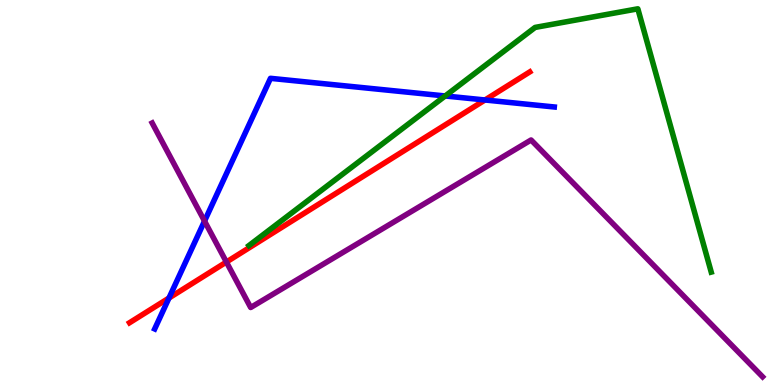[{'lines': ['blue', 'red'], 'intersections': [{'x': 2.18, 'y': 2.26}, {'x': 6.26, 'y': 7.4}]}, {'lines': ['green', 'red'], 'intersections': []}, {'lines': ['purple', 'red'], 'intersections': [{'x': 2.92, 'y': 3.19}]}, {'lines': ['blue', 'green'], 'intersections': [{'x': 5.74, 'y': 7.51}]}, {'lines': ['blue', 'purple'], 'intersections': [{'x': 2.64, 'y': 4.26}]}, {'lines': ['green', 'purple'], 'intersections': []}]